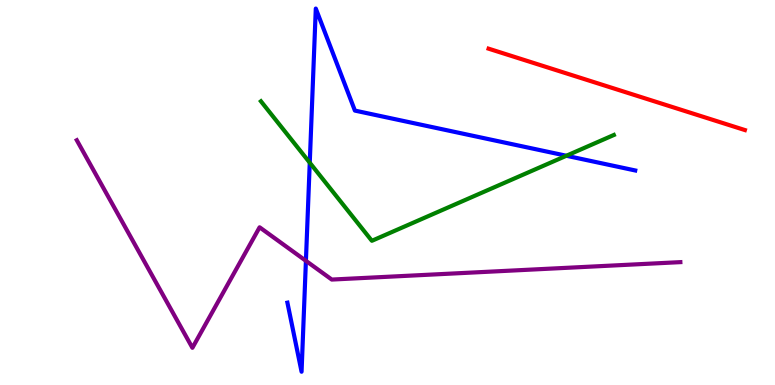[{'lines': ['blue', 'red'], 'intersections': []}, {'lines': ['green', 'red'], 'intersections': []}, {'lines': ['purple', 'red'], 'intersections': []}, {'lines': ['blue', 'green'], 'intersections': [{'x': 4.0, 'y': 5.77}, {'x': 7.31, 'y': 5.95}]}, {'lines': ['blue', 'purple'], 'intersections': [{'x': 3.95, 'y': 3.23}]}, {'lines': ['green', 'purple'], 'intersections': []}]